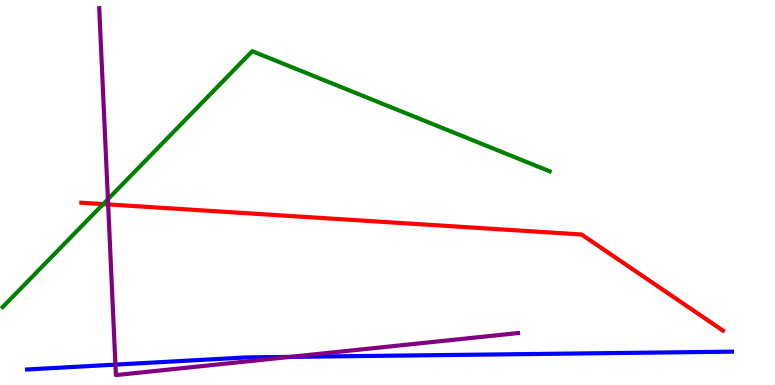[{'lines': ['blue', 'red'], 'intersections': []}, {'lines': ['green', 'red'], 'intersections': [{'x': 1.33, 'y': 4.7}]}, {'lines': ['purple', 'red'], 'intersections': [{'x': 1.4, 'y': 4.69}]}, {'lines': ['blue', 'green'], 'intersections': []}, {'lines': ['blue', 'purple'], 'intersections': [{'x': 1.49, 'y': 0.529}, {'x': 3.74, 'y': 0.73}]}, {'lines': ['green', 'purple'], 'intersections': [{'x': 1.39, 'y': 4.83}]}]